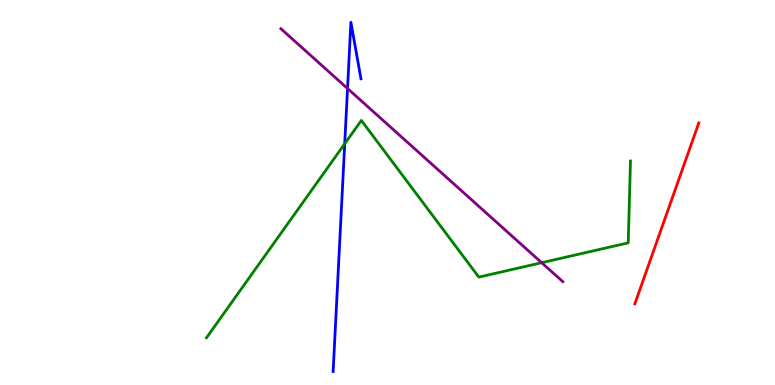[{'lines': ['blue', 'red'], 'intersections': []}, {'lines': ['green', 'red'], 'intersections': []}, {'lines': ['purple', 'red'], 'intersections': []}, {'lines': ['blue', 'green'], 'intersections': [{'x': 4.45, 'y': 6.27}]}, {'lines': ['blue', 'purple'], 'intersections': [{'x': 4.48, 'y': 7.7}]}, {'lines': ['green', 'purple'], 'intersections': [{'x': 6.99, 'y': 3.18}]}]